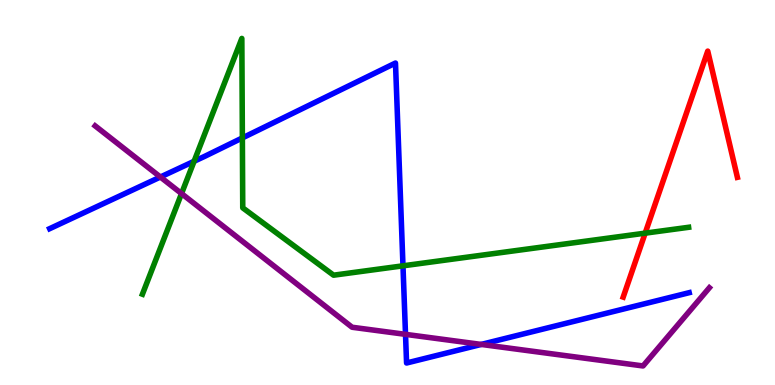[{'lines': ['blue', 'red'], 'intersections': []}, {'lines': ['green', 'red'], 'intersections': [{'x': 8.32, 'y': 3.94}]}, {'lines': ['purple', 'red'], 'intersections': []}, {'lines': ['blue', 'green'], 'intersections': [{'x': 2.5, 'y': 5.81}, {'x': 3.13, 'y': 6.42}, {'x': 5.2, 'y': 3.1}]}, {'lines': ['blue', 'purple'], 'intersections': [{'x': 2.07, 'y': 5.4}, {'x': 5.23, 'y': 1.32}, {'x': 6.21, 'y': 1.05}]}, {'lines': ['green', 'purple'], 'intersections': [{'x': 2.34, 'y': 4.97}]}]